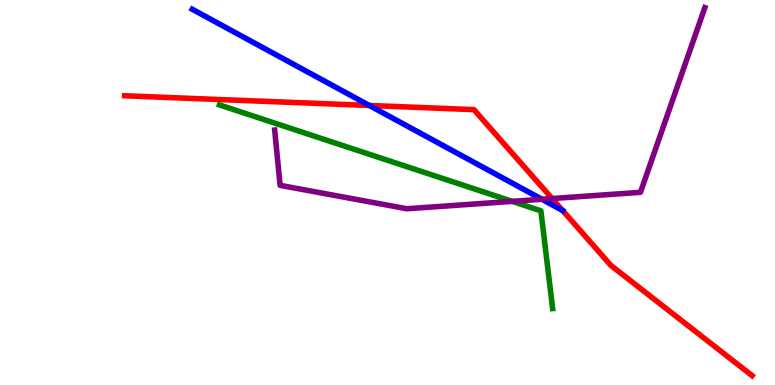[{'lines': ['blue', 'red'], 'intersections': [{'x': 4.77, 'y': 7.26}, {'x': 7.26, 'y': 4.53}]}, {'lines': ['green', 'red'], 'intersections': []}, {'lines': ['purple', 'red'], 'intersections': [{'x': 7.12, 'y': 4.84}]}, {'lines': ['blue', 'green'], 'intersections': []}, {'lines': ['blue', 'purple'], 'intersections': [{'x': 6.99, 'y': 4.82}]}, {'lines': ['green', 'purple'], 'intersections': [{'x': 6.61, 'y': 4.77}]}]